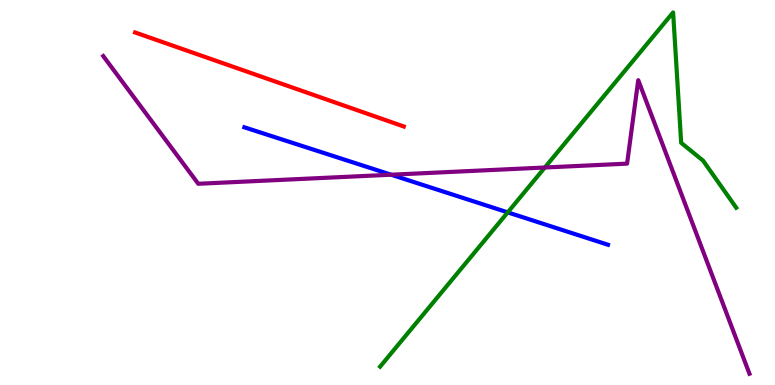[{'lines': ['blue', 'red'], 'intersections': []}, {'lines': ['green', 'red'], 'intersections': []}, {'lines': ['purple', 'red'], 'intersections': []}, {'lines': ['blue', 'green'], 'intersections': [{'x': 6.55, 'y': 4.48}]}, {'lines': ['blue', 'purple'], 'intersections': [{'x': 5.05, 'y': 5.46}]}, {'lines': ['green', 'purple'], 'intersections': [{'x': 7.03, 'y': 5.65}]}]